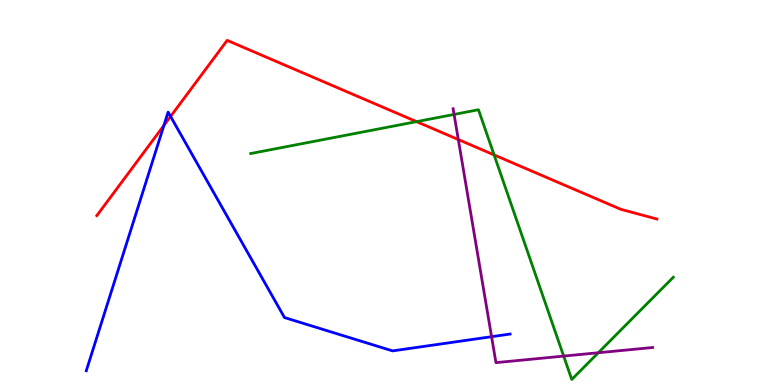[{'lines': ['blue', 'red'], 'intersections': [{'x': 2.11, 'y': 6.74}, {'x': 2.2, 'y': 6.98}]}, {'lines': ['green', 'red'], 'intersections': [{'x': 5.38, 'y': 6.84}, {'x': 6.38, 'y': 5.98}]}, {'lines': ['purple', 'red'], 'intersections': [{'x': 5.91, 'y': 6.38}]}, {'lines': ['blue', 'green'], 'intersections': []}, {'lines': ['blue', 'purple'], 'intersections': [{'x': 6.34, 'y': 1.25}]}, {'lines': ['green', 'purple'], 'intersections': [{'x': 5.86, 'y': 7.03}, {'x': 7.27, 'y': 0.751}, {'x': 7.72, 'y': 0.838}]}]